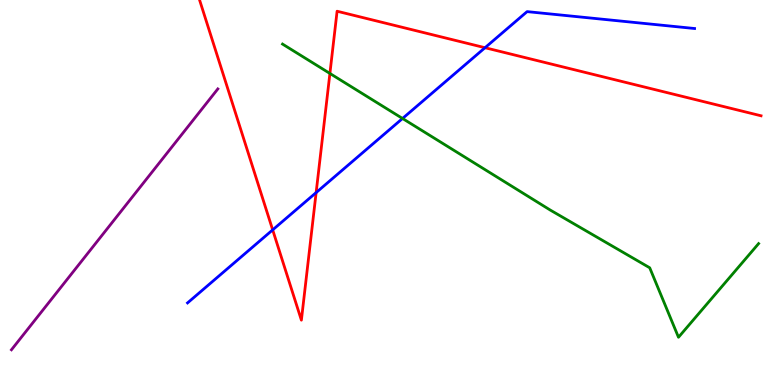[{'lines': ['blue', 'red'], 'intersections': [{'x': 3.52, 'y': 4.03}, {'x': 4.08, 'y': 5.0}, {'x': 6.26, 'y': 8.76}]}, {'lines': ['green', 'red'], 'intersections': [{'x': 4.26, 'y': 8.09}]}, {'lines': ['purple', 'red'], 'intersections': []}, {'lines': ['blue', 'green'], 'intersections': [{'x': 5.19, 'y': 6.92}]}, {'lines': ['blue', 'purple'], 'intersections': []}, {'lines': ['green', 'purple'], 'intersections': []}]